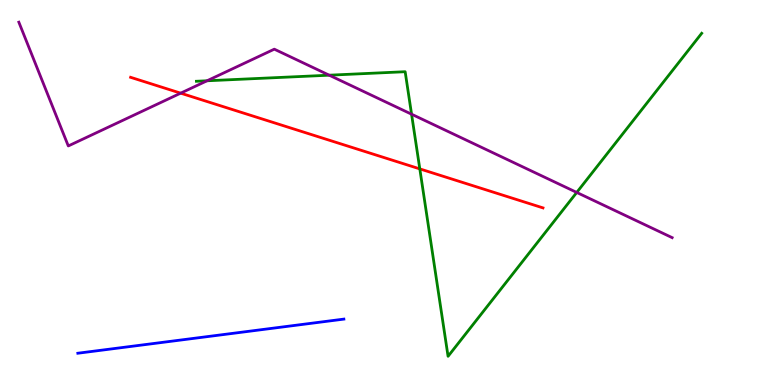[{'lines': ['blue', 'red'], 'intersections': []}, {'lines': ['green', 'red'], 'intersections': [{'x': 5.42, 'y': 5.61}]}, {'lines': ['purple', 'red'], 'intersections': [{'x': 2.33, 'y': 7.58}]}, {'lines': ['blue', 'green'], 'intersections': []}, {'lines': ['blue', 'purple'], 'intersections': []}, {'lines': ['green', 'purple'], 'intersections': [{'x': 2.67, 'y': 7.9}, {'x': 4.25, 'y': 8.05}, {'x': 5.31, 'y': 7.03}, {'x': 7.44, 'y': 5.0}]}]